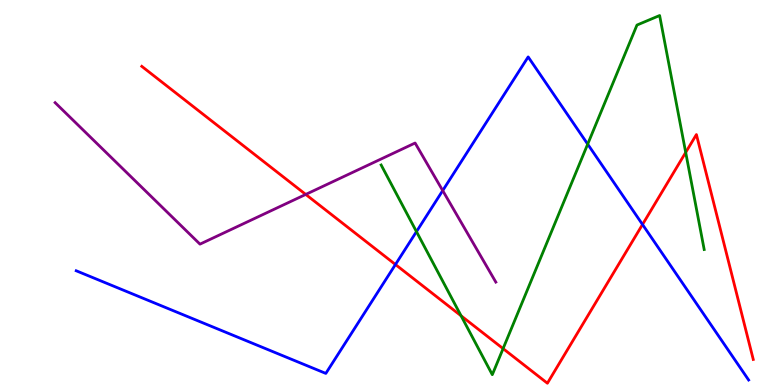[{'lines': ['blue', 'red'], 'intersections': [{'x': 5.1, 'y': 3.13}, {'x': 8.29, 'y': 4.17}]}, {'lines': ['green', 'red'], 'intersections': [{'x': 5.95, 'y': 1.8}, {'x': 6.49, 'y': 0.945}, {'x': 8.85, 'y': 6.04}]}, {'lines': ['purple', 'red'], 'intersections': [{'x': 3.94, 'y': 4.95}]}, {'lines': ['blue', 'green'], 'intersections': [{'x': 5.37, 'y': 3.98}, {'x': 7.58, 'y': 6.26}]}, {'lines': ['blue', 'purple'], 'intersections': [{'x': 5.71, 'y': 5.05}]}, {'lines': ['green', 'purple'], 'intersections': []}]